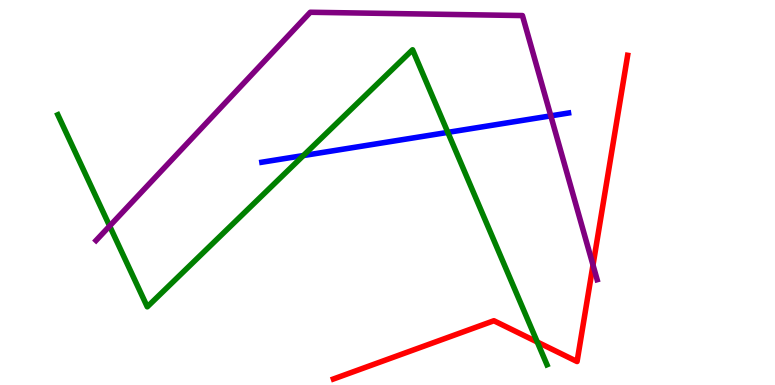[{'lines': ['blue', 'red'], 'intersections': []}, {'lines': ['green', 'red'], 'intersections': [{'x': 6.93, 'y': 1.12}]}, {'lines': ['purple', 'red'], 'intersections': [{'x': 7.65, 'y': 3.12}]}, {'lines': ['blue', 'green'], 'intersections': [{'x': 3.91, 'y': 5.96}, {'x': 5.78, 'y': 6.56}]}, {'lines': ['blue', 'purple'], 'intersections': [{'x': 7.11, 'y': 6.99}]}, {'lines': ['green', 'purple'], 'intersections': [{'x': 1.41, 'y': 4.13}]}]